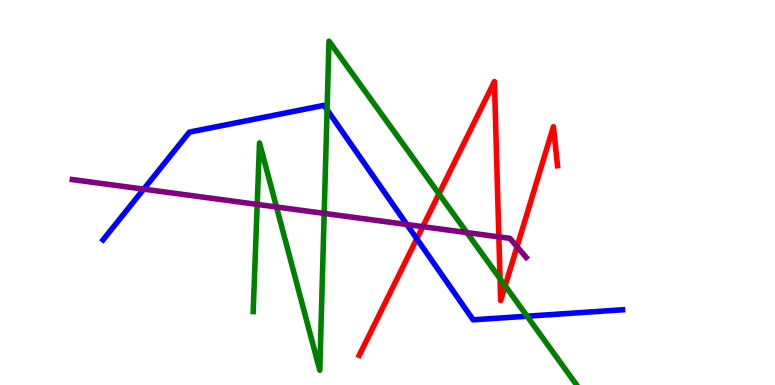[{'lines': ['blue', 'red'], 'intersections': [{'x': 5.38, 'y': 3.8}]}, {'lines': ['green', 'red'], 'intersections': [{'x': 5.66, 'y': 4.97}, {'x': 6.45, 'y': 2.76}, {'x': 6.52, 'y': 2.58}]}, {'lines': ['purple', 'red'], 'intersections': [{'x': 5.46, 'y': 4.11}, {'x': 6.44, 'y': 3.85}, {'x': 6.67, 'y': 3.59}]}, {'lines': ['blue', 'green'], 'intersections': [{'x': 4.22, 'y': 7.15}, {'x': 6.8, 'y': 1.79}]}, {'lines': ['blue', 'purple'], 'intersections': [{'x': 1.85, 'y': 5.09}, {'x': 5.25, 'y': 4.17}]}, {'lines': ['green', 'purple'], 'intersections': [{'x': 3.32, 'y': 4.69}, {'x': 3.57, 'y': 4.62}, {'x': 4.18, 'y': 4.46}, {'x': 6.02, 'y': 3.96}]}]